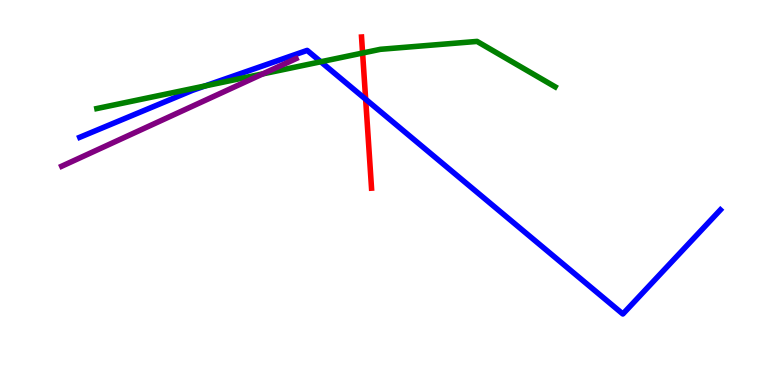[{'lines': ['blue', 'red'], 'intersections': [{'x': 4.72, 'y': 7.42}]}, {'lines': ['green', 'red'], 'intersections': [{'x': 4.68, 'y': 8.62}]}, {'lines': ['purple', 'red'], 'intersections': []}, {'lines': ['blue', 'green'], 'intersections': [{'x': 2.65, 'y': 7.77}, {'x': 4.14, 'y': 8.4}]}, {'lines': ['blue', 'purple'], 'intersections': []}, {'lines': ['green', 'purple'], 'intersections': [{'x': 3.39, 'y': 8.08}]}]